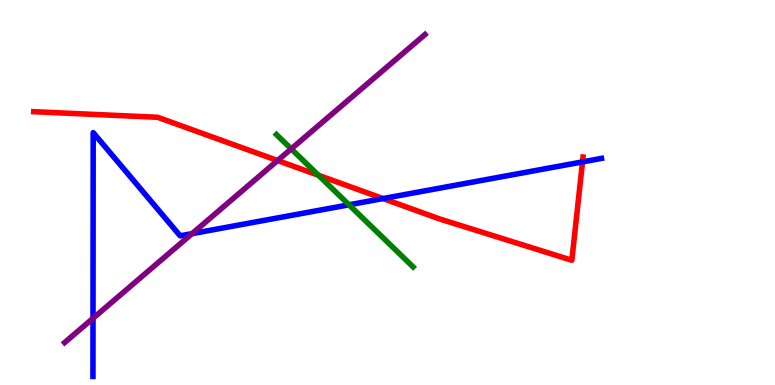[{'lines': ['blue', 'red'], 'intersections': [{'x': 4.94, 'y': 4.84}, {'x': 7.52, 'y': 5.79}]}, {'lines': ['green', 'red'], 'intersections': [{'x': 4.11, 'y': 5.45}]}, {'lines': ['purple', 'red'], 'intersections': [{'x': 3.58, 'y': 5.83}]}, {'lines': ['blue', 'green'], 'intersections': [{'x': 4.5, 'y': 4.68}]}, {'lines': ['blue', 'purple'], 'intersections': [{'x': 1.2, 'y': 1.73}, {'x': 2.48, 'y': 3.93}]}, {'lines': ['green', 'purple'], 'intersections': [{'x': 3.76, 'y': 6.13}]}]